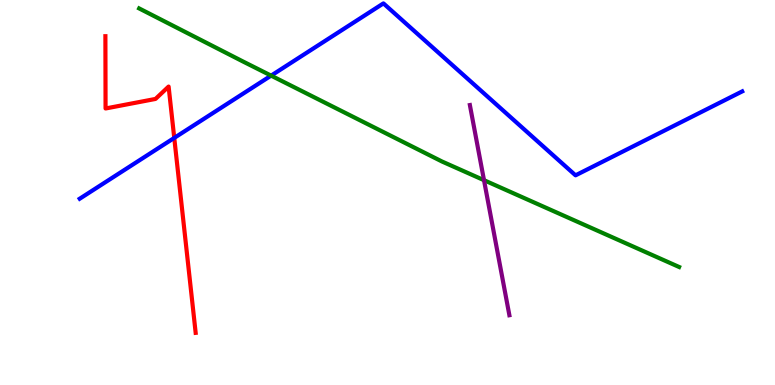[{'lines': ['blue', 'red'], 'intersections': [{'x': 2.25, 'y': 6.42}]}, {'lines': ['green', 'red'], 'intersections': []}, {'lines': ['purple', 'red'], 'intersections': []}, {'lines': ['blue', 'green'], 'intersections': [{'x': 3.5, 'y': 8.04}]}, {'lines': ['blue', 'purple'], 'intersections': []}, {'lines': ['green', 'purple'], 'intersections': [{'x': 6.25, 'y': 5.32}]}]